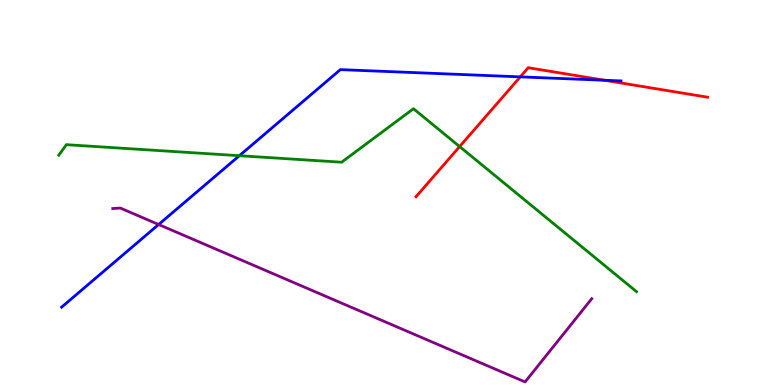[{'lines': ['blue', 'red'], 'intersections': [{'x': 6.71, 'y': 8.0}, {'x': 7.8, 'y': 7.92}]}, {'lines': ['green', 'red'], 'intersections': [{'x': 5.93, 'y': 6.19}]}, {'lines': ['purple', 'red'], 'intersections': []}, {'lines': ['blue', 'green'], 'intersections': [{'x': 3.09, 'y': 5.96}]}, {'lines': ['blue', 'purple'], 'intersections': [{'x': 2.05, 'y': 4.17}]}, {'lines': ['green', 'purple'], 'intersections': []}]